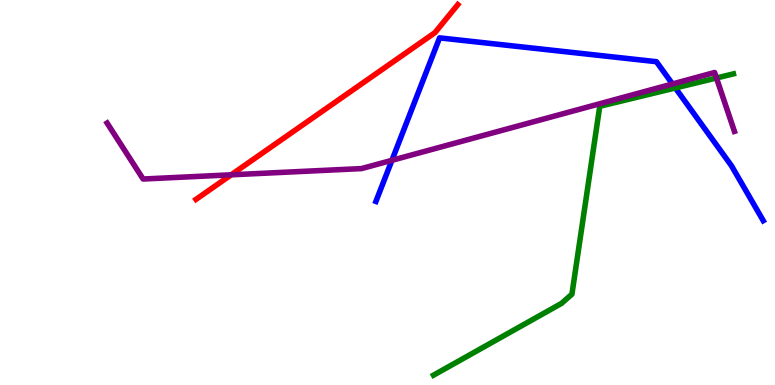[{'lines': ['blue', 'red'], 'intersections': []}, {'lines': ['green', 'red'], 'intersections': []}, {'lines': ['purple', 'red'], 'intersections': [{'x': 2.98, 'y': 5.46}]}, {'lines': ['blue', 'green'], 'intersections': [{'x': 8.71, 'y': 7.72}]}, {'lines': ['blue', 'purple'], 'intersections': [{'x': 5.06, 'y': 5.84}, {'x': 8.68, 'y': 7.82}]}, {'lines': ['green', 'purple'], 'intersections': [{'x': 9.24, 'y': 7.97}]}]